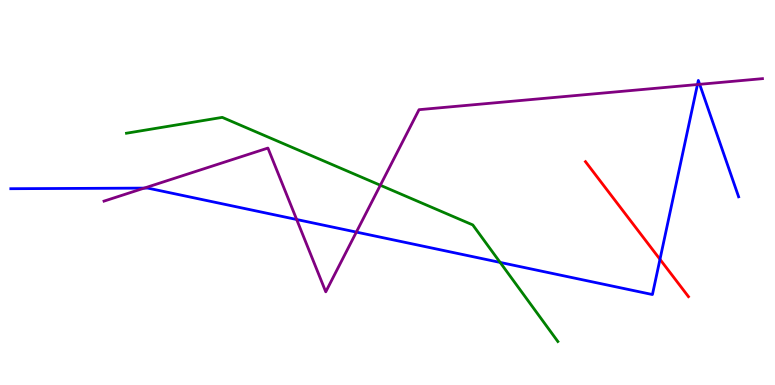[{'lines': ['blue', 'red'], 'intersections': [{'x': 8.52, 'y': 3.26}]}, {'lines': ['green', 'red'], 'intersections': []}, {'lines': ['purple', 'red'], 'intersections': []}, {'lines': ['blue', 'green'], 'intersections': [{'x': 6.45, 'y': 3.18}]}, {'lines': ['blue', 'purple'], 'intersections': [{'x': 1.86, 'y': 5.11}, {'x': 3.83, 'y': 4.3}, {'x': 4.6, 'y': 3.97}, {'x': 9.0, 'y': 7.8}, {'x': 9.03, 'y': 7.81}]}, {'lines': ['green', 'purple'], 'intersections': [{'x': 4.91, 'y': 5.19}]}]